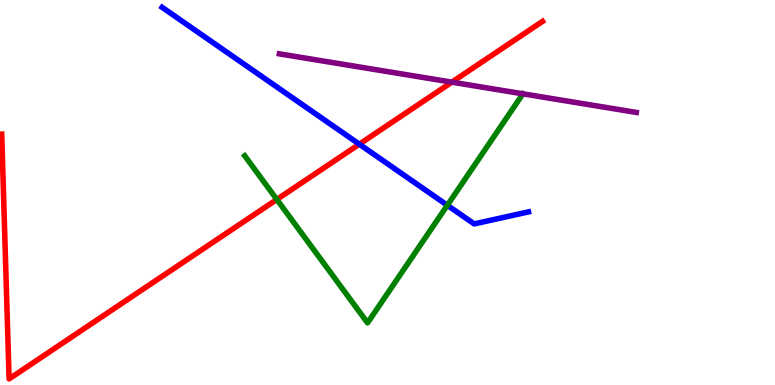[{'lines': ['blue', 'red'], 'intersections': [{'x': 4.64, 'y': 6.26}]}, {'lines': ['green', 'red'], 'intersections': [{'x': 3.57, 'y': 4.82}]}, {'lines': ['purple', 'red'], 'intersections': [{'x': 5.83, 'y': 7.87}]}, {'lines': ['blue', 'green'], 'intersections': [{'x': 5.77, 'y': 4.67}]}, {'lines': ['blue', 'purple'], 'intersections': []}, {'lines': ['green', 'purple'], 'intersections': [{'x': 6.75, 'y': 7.56}]}]